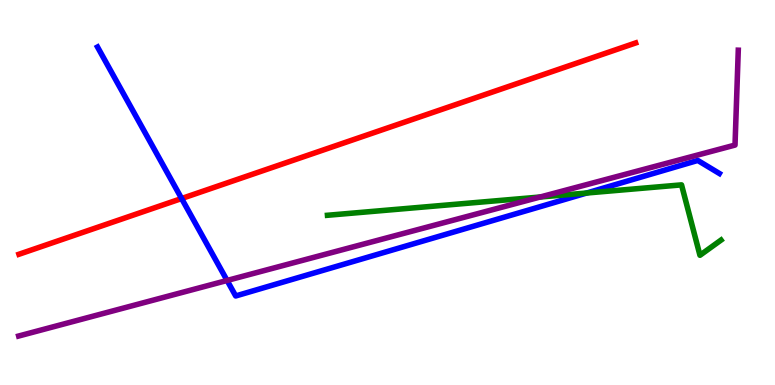[{'lines': ['blue', 'red'], 'intersections': [{'x': 2.34, 'y': 4.84}]}, {'lines': ['green', 'red'], 'intersections': []}, {'lines': ['purple', 'red'], 'intersections': []}, {'lines': ['blue', 'green'], 'intersections': [{'x': 7.57, 'y': 4.99}]}, {'lines': ['blue', 'purple'], 'intersections': [{'x': 2.93, 'y': 2.72}]}, {'lines': ['green', 'purple'], 'intersections': [{'x': 6.97, 'y': 4.88}]}]